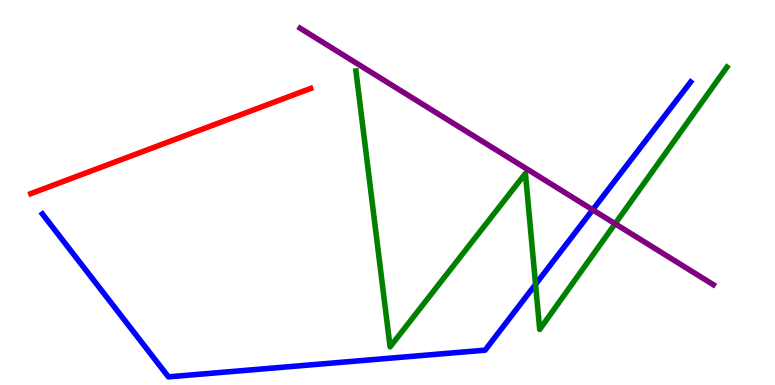[{'lines': ['blue', 'red'], 'intersections': []}, {'lines': ['green', 'red'], 'intersections': []}, {'lines': ['purple', 'red'], 'intersections': []}, {'lines': ['blue', 'green'], 'intersections': [{'x': 6.91, 'y': 2.61}]}, {'lines': ['blue', 'purple'], 'intersections': [{'x': 7.65, 'y': 4.55}]}, {'lines': ['green', 'purple'], 'intersections': [{'x': 7.94, 'y': 4.19}]}]